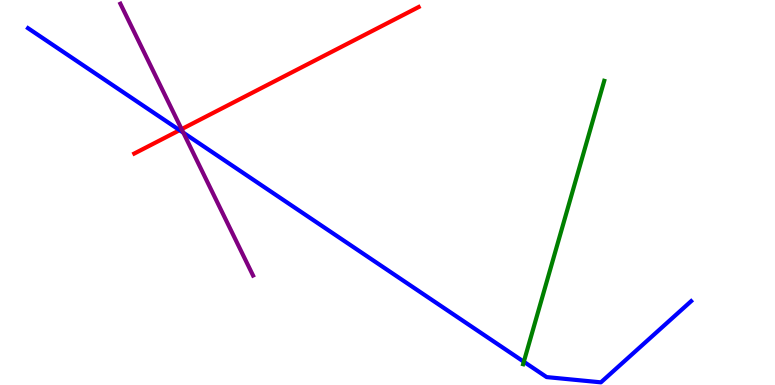[{'lines': ['blue', 'red'], 'intersections': [{'x': 2.32, 'y': 6.62}]}, {'lines': ['green', 'red'], 'intersections': []}, {'lines': ['purple', 'red'], 'intersections': [{'x': 2.34, 'y': 6.65}]}, {'lines': ['blue', 'green'], 'intersections': [{'x': 6.76, 'y': 0.604}]}, {'lines': ['blue', 'purple'], 'intersections': [{'x': 2.37, 'y': 6.55}]}, {'lines': ['green', 'purple'], 'intersections': []}]